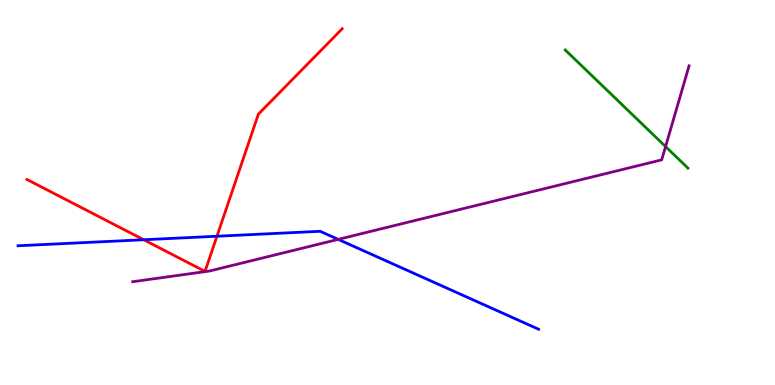[{'lines': ['blue', 'red'], 'intersections': [{'x': 1.85, 'y': 3.77}, {'x': 2.8, 'y': 3.86}]}, {'lines': ['green', 'red'], 'intersections': []}, {'lines': ['purple', 'red'], 'intersections': []}, {'lines': ['blue', 'green'], 'intersections': []}, {'lines': ['blue', 'purple'], 'intersections': [{'x': 4.36, 'y': 3.78}]}, {'lines': ['green', 'purple'], 'intersections': [{'x': 8.59, 'y': 6.19}]}]